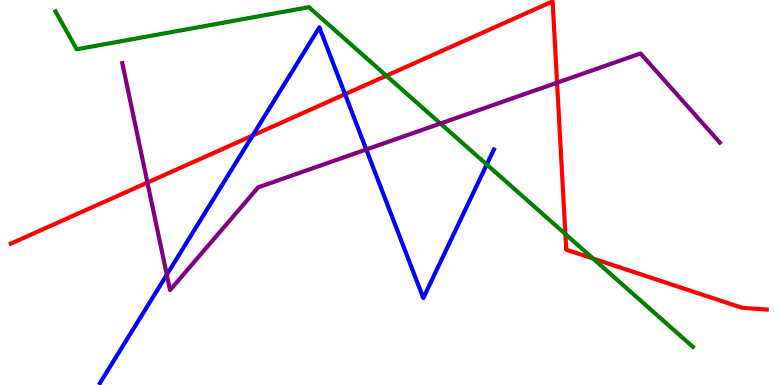[{'lines': ['blue', 'red'], 'intersections': [{'x': 3.26, 'y': 6.48}, {'x': 4.45, 'y': 7.55}]}, {'lines': ['green', 'red'], 'intersections': [{'x': 4.99, 'y': 8.03}, {'x': 7.3, 'y': 3.92}, {'x': 7.65, 'y': 3.28}]}, {'lines': ['purple', 'red'], 'intersections': [{'x': 1.9, 'y': 5.26}, {'x': 7.19, 'y': 7.85}]}, {'lines': ['blue', 'green'], 'intersections': [{'x': 6.28, 'y': 5.73}]}, {'lines': ['blue', 'purple'], 'intersections': [{'x': 2.15, 'y': 2.86}, {'x': 4.73, 'y': 6.12}]}, {'lines': ['green', 'purple'], 'intersections': [{'x': 5.68, 'y': 6.79}]}]